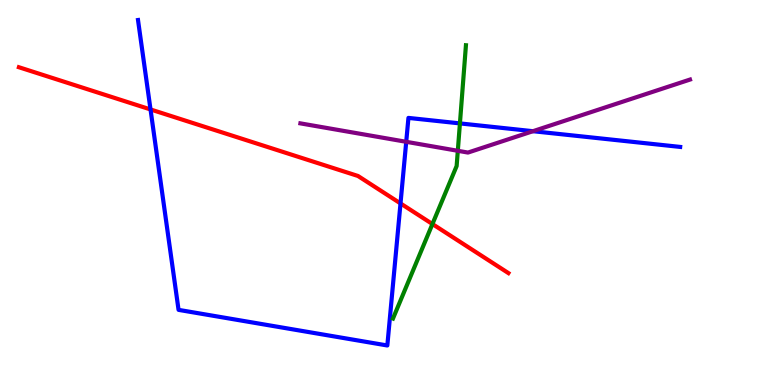[{'lines': ['blue', 'red'], 'intersections': [{'x': 1.94, 'y': 7.16}, {'x': 5.17, 'y': 4.72}]}, {'lines': ['green', 'red'], 'intersections': [{'x': 5.58, 'y': 4.18}]}, {'lines': ['purple', 'red'], 'intersections': []}, {'lines': ['blue', 'green'], 'intersections': [{'x': 5.93, 'y': 6.79}]}, {'lines': ['blue', 'purple'], 'intersections': [{'x': 5.24, 'y': 6.32}, {'x': 6.88, 'y': 6.59}]}, {'lines': ['green', 'purple'], 'intersections': [{'x': 5.91, 'y': 6.08}]}]